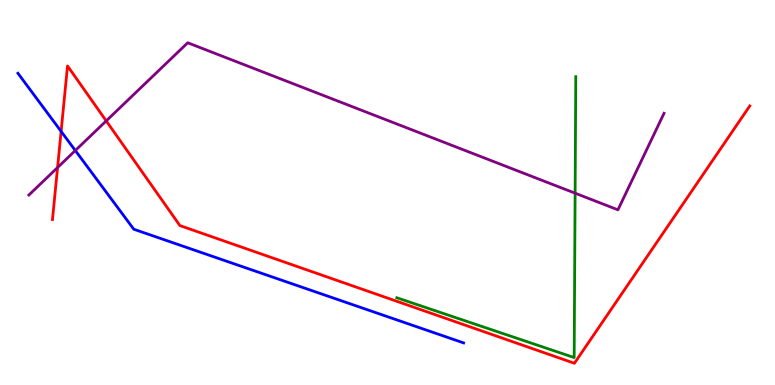[{'lines': ['blue', 'red'], 'intersections': [{'x': 0.789, 'y': 6.59}]}, {'lines': ['green', 'red'], 'intersections': []}, {'lines': ['purple', 'red'], 'intersections': [{'x': 0.743, 'y': 5.65}, {'x': 1.37, 'y': 6.86}]}, {'lines': ['blue', 'green'], 'intersections': []}, {'lines': ['blue', 'purple'], 'intersections': [{'x': 0.972, 'y': 6.09}]}, {'lines': ['green', 'purple'], 'intersections': [{'x': 7.42, 'y': 4.98}]}]